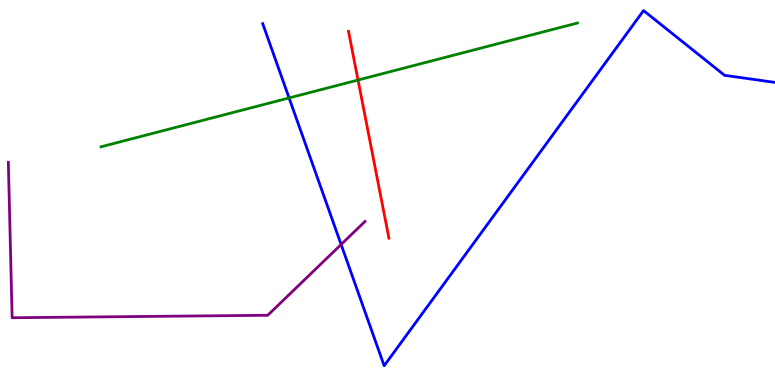[{'lines': ['blue', 'red'], 'intersections': []}, {'lines': ['green', 'red'], 'intersections': [{'x': 4.62, 'y': 7.92}]}, {'lines': ['purple', 'red'], 'intersections': []}, {'lines': ['blue', 'green'], 'intersections': [{'x': 3.73, 'y': 7.46}]}, {'lines': ['blue', 'purple'], 'intersections': [{'x': 4.4, 'y': 3.65}]}, {'lines': ['green', 'purple'], 'intersections': []}]